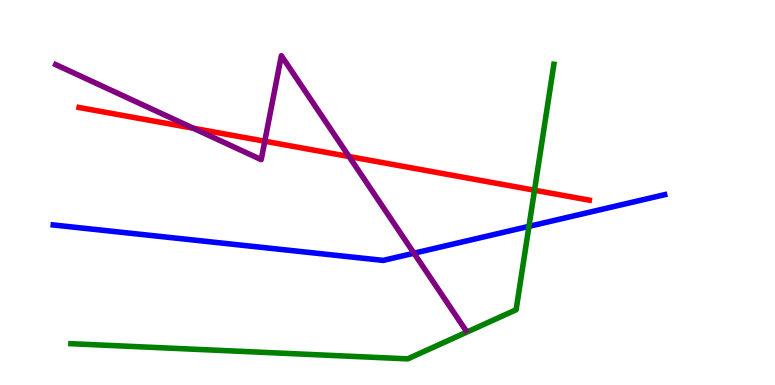[{'lines': ['blue', 'red'], 'intersections': []}, {'lines': ['green', 'red'], 'intersections': [{'x': 6.9, 'y': 5.06}]}, {'lines': ['purple', 'red'], 'intersections': [{'x': 2.5, 'y': 6.67}, {'x': 3.42, 'y': 6.33}, {'x': 4.5, 'y': 5.93}]}, {'lines': ['blue', 'green'], 'intersections': [{'x': 6.83, 'y': 4.12}]}, {'lines': ['blue', 'purple'], 'intersections': [{'x': 5.34, 'y': 3.42}]}, {'lines': ['green', 'purple'], 'intersections': []}]